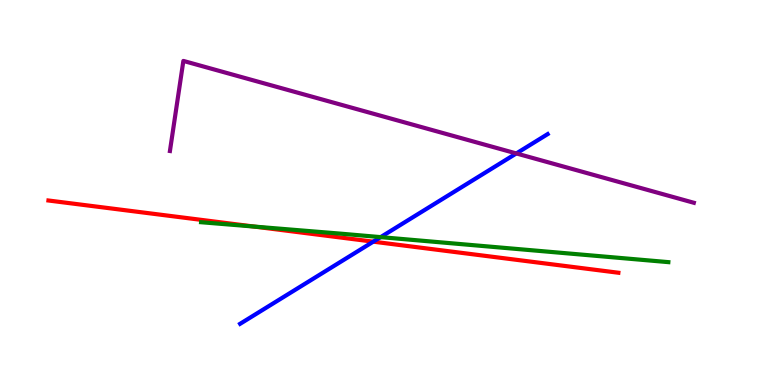[{'lines': ['blue', 'red'], 'intersections': [{'x': 4.82, 'y': 3.72}]}, {'lines': ['green', 'red'], 'intersections': [{'x': 3.28, 'y': 4.12}]}, {'lines': ['purple', 'red'], 'intersections': []}, {'lines': ['blue', 'green'], 'intersections': [{'x': 4.91, 'y': 3.84}]}, {'lines': ['blue', 'purple'], 'intersections': [{'x': 6.66, 'y': 6.01}]}, {'lines': ['green', 'purple'], 'intersections': []}]